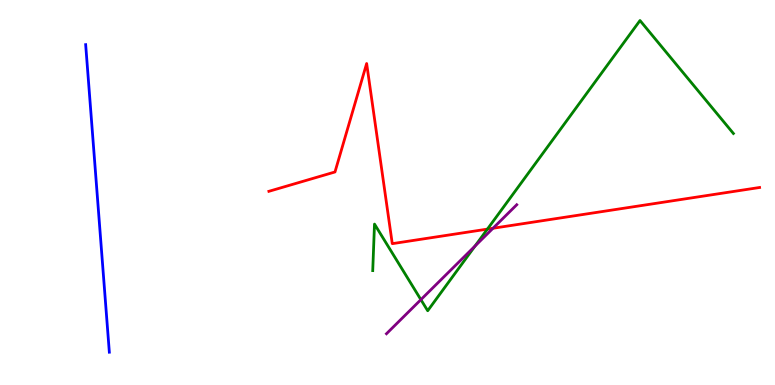[{'lines': ['blue', 'red'], 'intersections': []}, {'lines': ['green', 'red'], 'intersections': [{'x': 6.29, 'y': 4.05}]}, {'lines': ['purple', 'red'], 'intersections': [{'x': 6.36, 'y': 4.07}]}, {'lines': ['blue', 'green'], 'intersections': []}, {'lines': ['blue', 'purple'], 'intersections': []}, {'lines': ['green', 'purple'], 'intersections': [{'x': 5.43, 'y': 2.22}, {'x': 6.13, 'y': 3.61}]}]